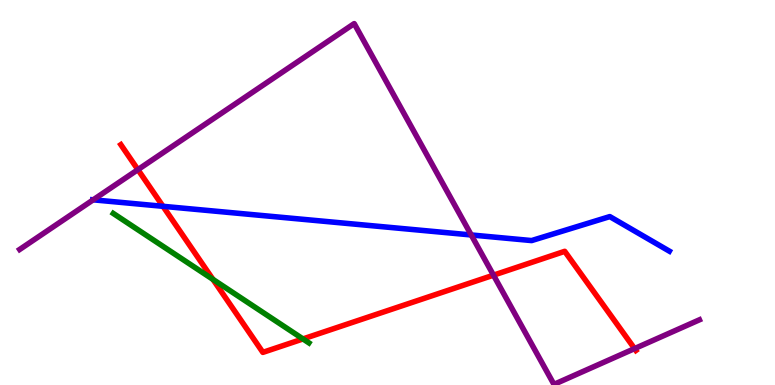[{'lines': ['blue', 'red'], 'intersections': [{'x': 2.1, 'y': 4.64}]}, {'lines': ['green', 'red'], 'intersections': [{'x': 2.75, 'y': 2.74}, {'x': 3.91, 'y': 1.2}]}, {'lines': ['purple', 'red'], 'intersections': [{'x': 1.78, 'y': 5.59}, {'x': 6.37, 'y': 2.85}, {'x': 8.19, 'y': 0.945}]}, {'lines': ['blue', 'green'], 'intersections': []}, {'lines': ['blue', 'purple'], 'intersections': [{'x': 1.2, 'y': 4.81}, {'x': 6.08, 'y': 3.9}]}, {'lines': ['green', 'purple'], 'intersections': []}]